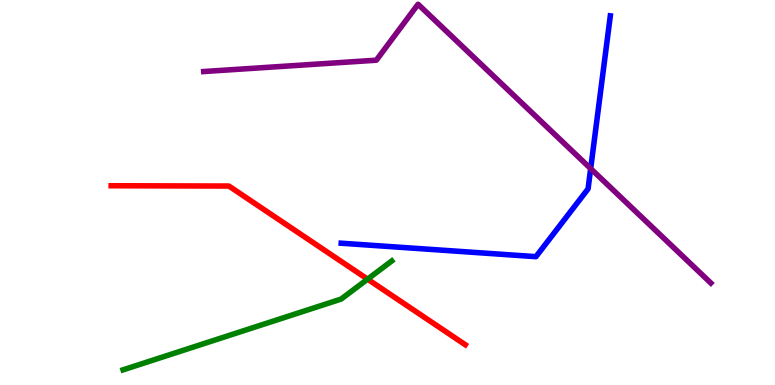[{'lines': ['blue', 'red'], 'intersections': []}, {'lines': ['green', 'red'], 'intersections': [{'x': 4.74, 'y': 2.75}]}, {'lines': ['purple', 'red'], 'intersections': []}, {'lines': ['blue', 'green'], 'intersections': []}, {'lines': ['blue', 'purple'], 'intersections': [{'x': 7.62, 'y': 5.62}]}, {'lines': ['green', 'purple'], 'intersections': []}]